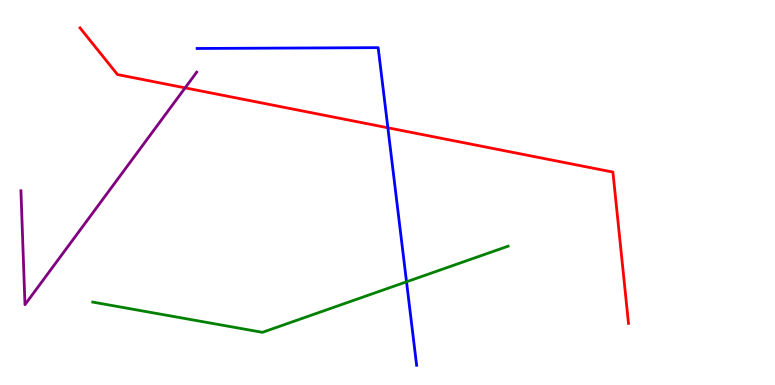[{'lines': ['blue', 'red'], 'intersections': [{'x': 5.0, 'y': 6.68}]}, {'lines': ['green', 'red'], 'intersections': []}, {'lines': ['purple', 'red'], 'intersections': [{'x': 2.39, 'y': 7.72}]}, {'lines': ['blue', 'green'], 'intersections': [{'x': 5.25, 'y': 2.68}]}, {'lines': ['blue', 'purple'], 'intersections': []}, {'lines': ['green', 'purple'], 'intersections': []}]